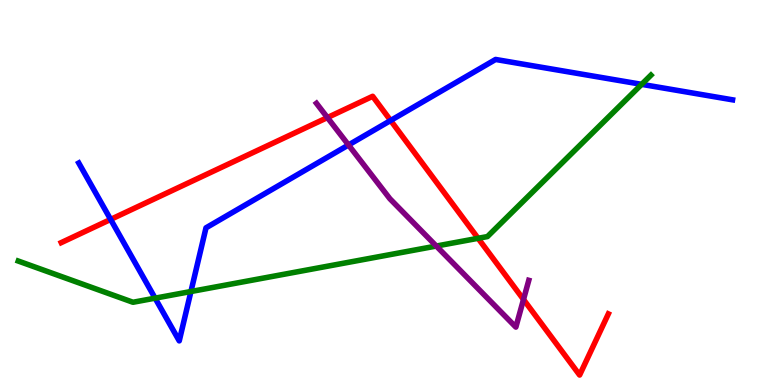[{'lines': ['blue', 'red'], 'intersections': [{'x': 1.43, 'y': 4.3}, {'x': 5.04, 'y': 6.87}]}, {'lines': ['green', 'red'], 'intersections': [{'x': 6.17, 'y': 3.81}]}, {'lines': ['purple', 'red'], 'intersections': [{'x': 4.22, 'y': 6.95}, {'x': 6.75, 'y': 2.22}]}, {'lines': ['blue', 'green'], 'intersections': [{'x': 2.0, 'y': 2.26}, {'x': 2.46, 'y': 2.43}, {'x': 8.28, 'y': 7.81}]}, {'lines': ['blue', 'purple'], 'intersections': [{'x': 4.5, 'y': 6.23}]}, {'lines': ['green', 'purple'], 'intersections': [{'x': 5.63, 'y': 3.61}]}]